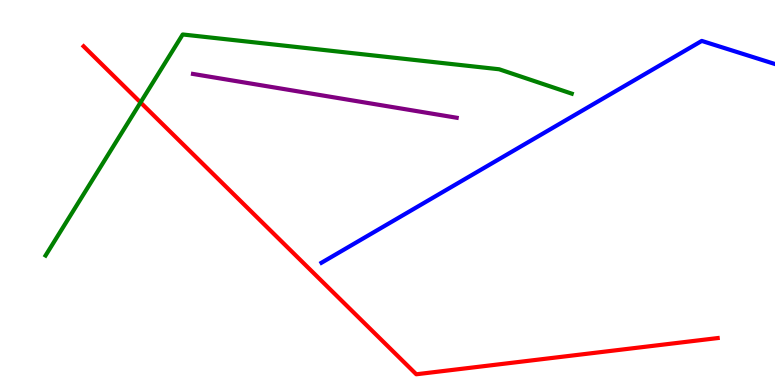[{'lines': ['blue', 'red'], 'intersections': []}, {'lines': ['green', 'red'], 'intersections': [{'x': 1.81, 'y': 7.34}]}, {'lines': ['purple', 'red'], 'intersections': []}, {'lines': ['blue', 'green'], 'intersections': []}, {'lines': ['blue', 'purple'], 'intersections': []}, {'lines': ['green', 'purple'], 'intersections': []}]